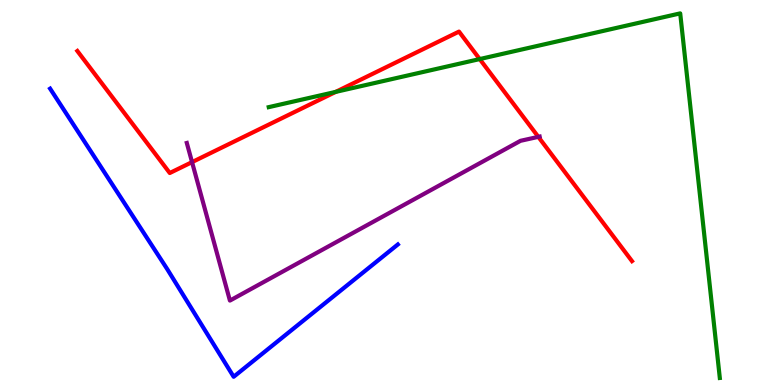[{'lines': ['blue', 'red'], 'intersections': []}, {'lines': ['green', 'red'], 'intersections': [{'x': 4.33, 'y': 7.61}, {'x': 6.19, 'y': 8.47}]}, {'lines': ['purple', 'red'], 'intersections': [{'x': 2.48, 'y': 5.79}, {'x': 6.95, 'y': 6.45}]}, {'lines': ['blue', 'green'], 'intersections': []}, {'lines': ['blue', 'purple'], 'intersections': []}, {'lines': ['green', 'purple'], 'intersections': []}]